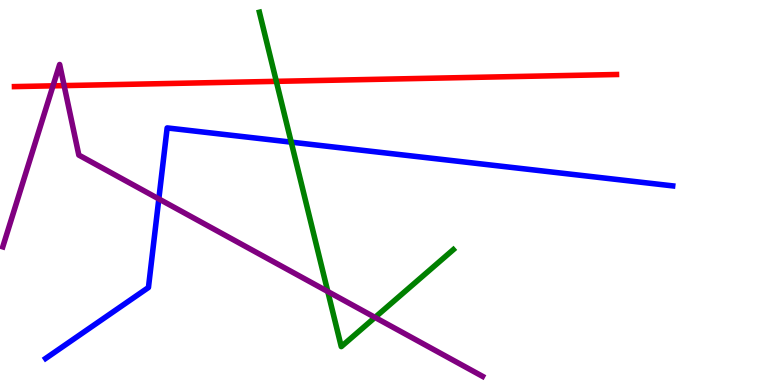[{'lines': ['blue', 'red'], 'intersections': []}, {'lines': ['green', 'red'], 'intersections': [{'x': 3.57, 'y': 7.89}]}, {'lines': ['purple', 'red'], 'intersections': [{'x': 0.684, 'y': 7.77}, {'x': 0.827, 'y': 7.78}]}, {'lines': ['blue', 'green'], 'intersections': [{'x': 3.76, 'y': 6.31}]}, {'lines': ['blue', 'purple'], 'intersections': [{'x': 2.05, 'y': 4.83}]}, {'lines': ['green', 'purple'], 'intersections': [{'x': 4.23, 'y': 2.43}, {'x': 4.84, 'y': 1.76}]}]